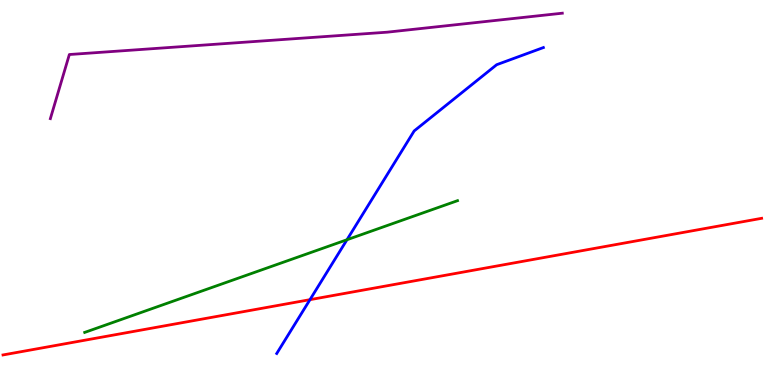[{'lines': ['blue', 'red'], 'intersections': [{'x': 4.0, 'y': 2.22}]}, {'lines': ['green', 'red'], 'intersections': []}, {'lines': ['purple', 'red'], 'intersections': []}, {'lines': ['blue', 'green'], 'intersections': [{'x': 4.48, 'y': 3.77}]}, {'lines': ['blue', 'purple'], 'intersections': []}, {'lines': ['green', 'purple'], 'intersections': []}]